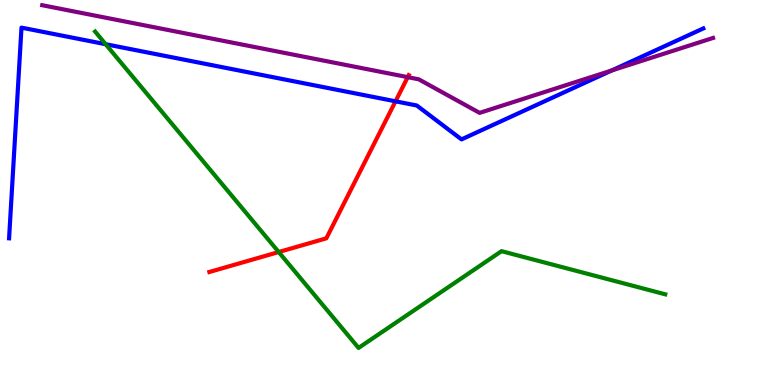[{'lines': ['blue', 'red'], 'intersections': [{'x': 5.1, 'y': 7.37}]}, {'lines': ['green', 'red'], 'intersections': [{'x': 3.6, 'y': 3.45}]}, {'lines': ['purple', 'red'], 'intersections': [{'x': 5.26, 'y': 8.0}]}, {'lines': ['blue', 'green'], 'intersections': [{'x': 1.36, 'y': 8.85}]}, {'lines': ['blue', 'purple'], 'intersections': [{'x': 7.89, 'y': 8.17}]}, {'lines': ['green', 'purple'], 'intersections': []}]